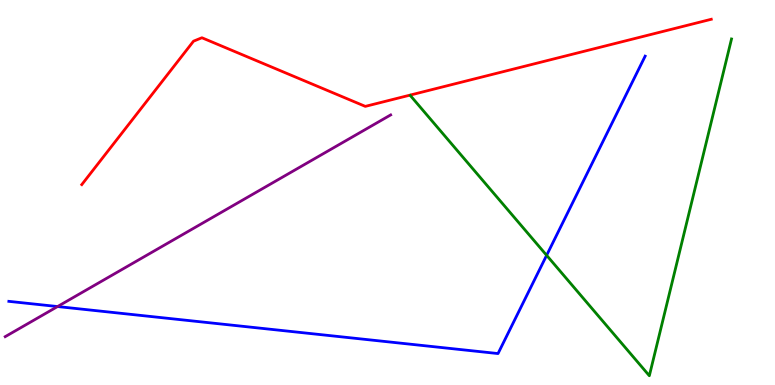[{'lines': ['blue', 'red'], 'intersections': []}, {'lines': ['green', 'red'], 'intersections': []}, {'lines': ['purple', 'red'], 'intersections': []}, {'lines': ['blue', 'green'], 'intersections': [{'x': 7.05, 'y': 3.37}]}, {'lines': ['blue', 'purple'], 'intersections': [{'x': 0.743, 'y': 2.04}]}, {'lines': ['green', 'purple'], 'intersections': []}]